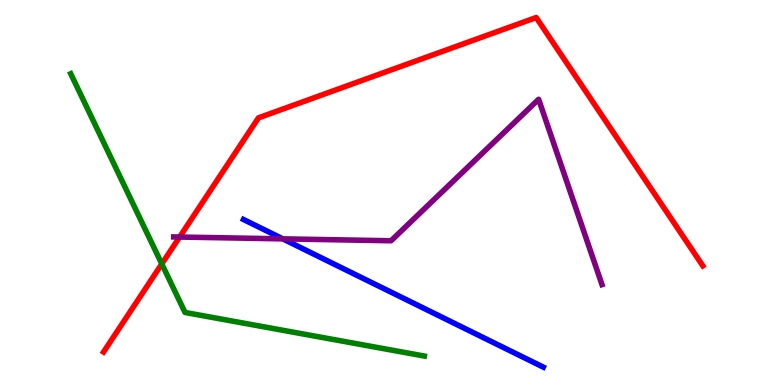[{'lines': ['blue', 'red'], 'intersections': []}, {'lines': ['green', 'red'], 'intersections': [{'x': 2.09, 'y': 3.14}]}, {'lines': ['purple', 'red'], 'intersections': [{'x': 2.32, 'y': 3.84}]}, {'lines': ['blue', 'green'], 'intersections': []}, {'lines': ['blue', 'purple'], 'intersections': [{'x': 3.65, 'y': 3.8}]}, {'lines': ['green', 'purple'], 'intersections': []}]